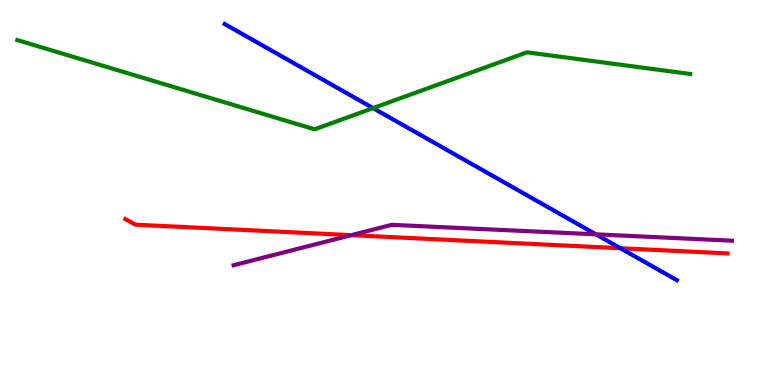[{'lines': ['blue', 'red'], 'intersections': [{'x': 8.01, 'y': 3.55}]}, {'lines': ['green', 'red'], 'intersections': []}, {'lines': ['purple', 'red'], 'intersections': [{'x': 4.53, 'y': 3.89}]}, {'lines': ['blue', 'green'], 'intersections': [{'x': 4.81, 'y': 7.19}]}, {'lines': ['blue', 'purple'], 'intersections': [{'x': 7.69, 'y': 3.91}]}, {'lines': ['green', 'purple'], 'intersections': []}]